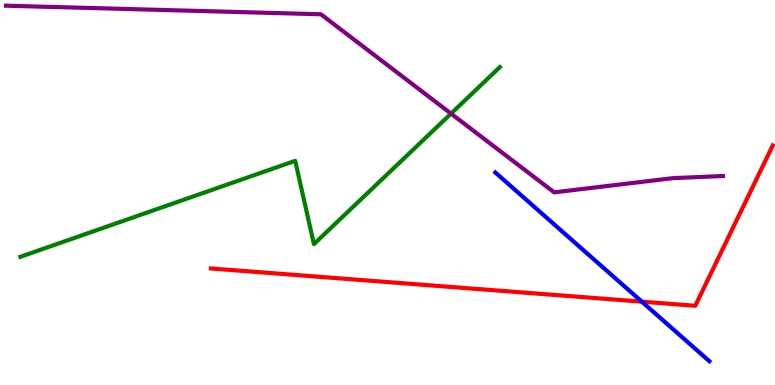[{'lines': ['blue', 'red'], 'intersections': [{'x': 8.28, 'y': 2.16}]}, {'lines': ['green', 'red'], 'intersections': []}, {'lines': ['purple', 'red'], 'intersections': []}, {'lines': ['blue', 'green'], 'intersections': []}, {'lines': ['blue', 'purple'], 'intersections': []}, {'lines': ['green', 'purple'], 'intersections': [{'x': 5.82, 'y': 7.05}]}]